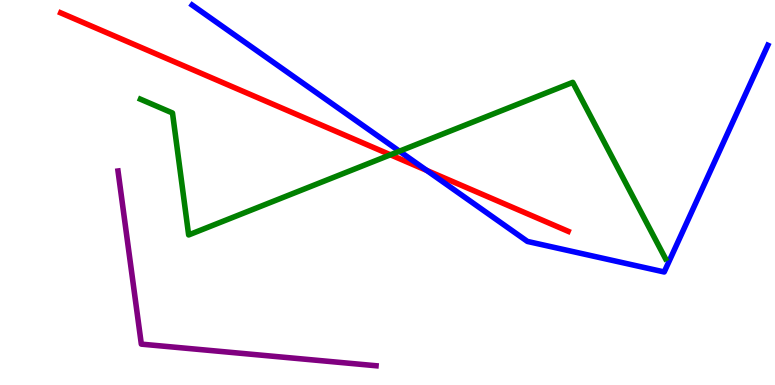[{'lines': ['blue', 'red'], 'intersections': [{'x': 5.51, 'y': 5.57}]}, {'lines': ['green', 'red'], 'intersections': [{'x': 5.04, 'y': 5.98}]}, {'lines': ['purple', 'red'], 'intersections': []}, {'lines': ['blue', 'green'], 'intersections': [{'x': 5.15, 'y': 6.07}]}, {'lines': ['blue', 'purple'], 'intersections': []}, {'lines': ['green', 'purple'], 'intersections': []}]